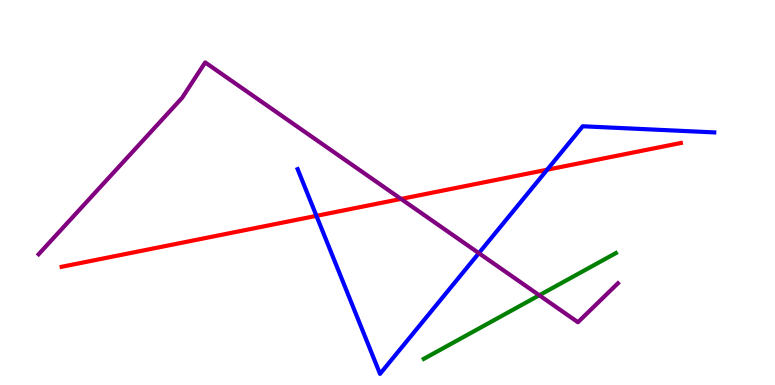[{'lines': ['blue', 'red'], 'intersections': [{'x': 4.08, 'y': 4.39}, {'x': 7.06, 'y': 5.59}]}, {'lines': ['green', 'red'], 'intersections': []}, {'lines': ['purple', 'red'], 'intersections': [{'x': 5.17, 'y': 4.83}]}, {'lines': ['blue', 'green'], 'intersections': []}, {'lines': ['blue', 'purple'], 'intersections': [{'x': 6.18, 'y': 3.42}]}, {'lines': ['green', 'purple'], 'intersections': [{'x': 6.96, 'y': 2.33}]}]